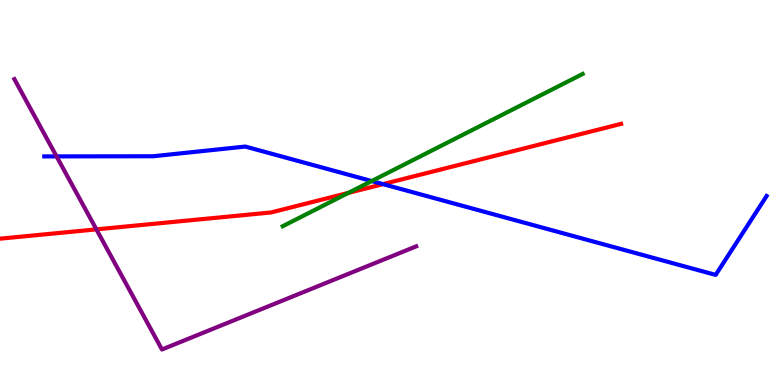[{'lines': ['blue', 'red'], 'intersections': [{'x': 4.94, 'y': 5.22}]}, {'lines': ['green', 'red'], 'intersections': [{'x': 4.5, 'y': 4.99}]}, {'lines': ['purple', 'red'], 'intersections': [{'x': 1.24, 'y': 4.04}]}, {'lines': ['blue', 'green'], 'intersections': [{'x': 4.8, 'y': 5.3}]}, {'lines': ['blue', 'purple'], 'intersections': [{'x': 0.73, 'y': 5.94}]}, {'lines': ['green', 'purple'], 'intersections': []}]